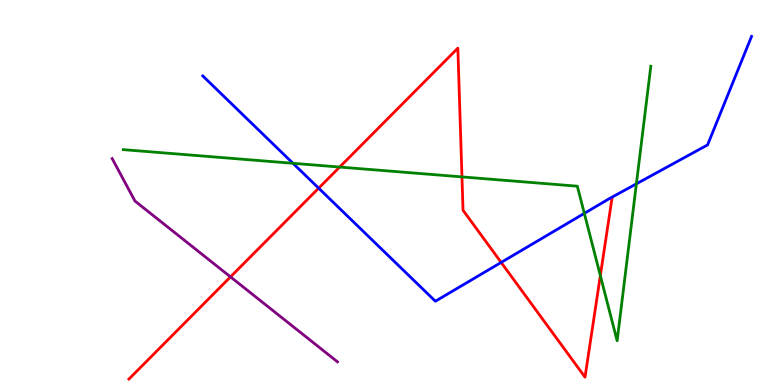[{'lines': ['blue', 'red'], 'intersections': [{'x': 4.11, 'y': 5.11}, {'x': 6.47, 'y': 3.18}]}, {'lines': ['green', 'red'], 'intersections': [{'x': 4.38, 'y': 5.66}, {'x': 5.96, 'y': 5.41}, {'x': 7.75, 'y': 2.84}]}, {'lines': ['purple', 'red'], 'intersections': [{'x': 2.97, 'y': 2.81}]}, {'lines': ['blue', 'green'], 'intersections': [{'x': 3.78, 'y': 5.76}, {'x': 7.54, 'y': 4.46}, {'x': 8.21, 'y': 5.23}]}, {'lines': ['blue', 'purple'], 'intersections': []}, {'lines': ['green', 'purple'], 'intersections': []}]